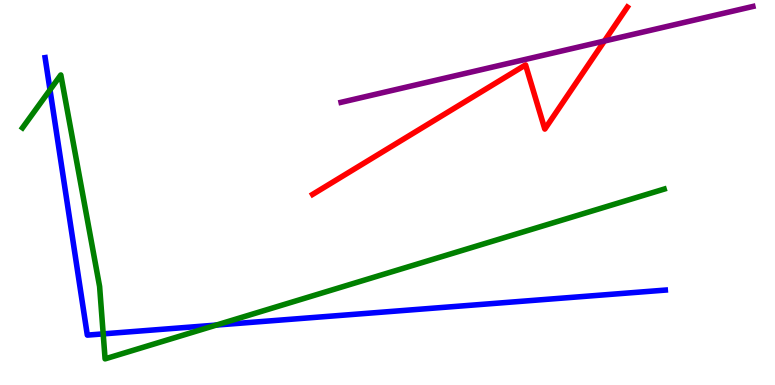[{'lines': ['blue', 'red'], 'intersections': []}, {'lines': ['green', 'red'], 'intersections': []}, {'lines': ['purple', 'red'], 'intersections': [{'x': 7.8, 'y': 8.93}]}, {'lines': ['blue', 'green'], 'intersections': [{'x': 0.645, 'y': 7.67}, {'x': 1.33, 'y': 1.33}, {'x': 2.79, 'y': 1.56}]}, {'lines': ['blue', 'purple'], 'intersections': []}, {'lines': ['green', 'purple'], 'intersections': []}]